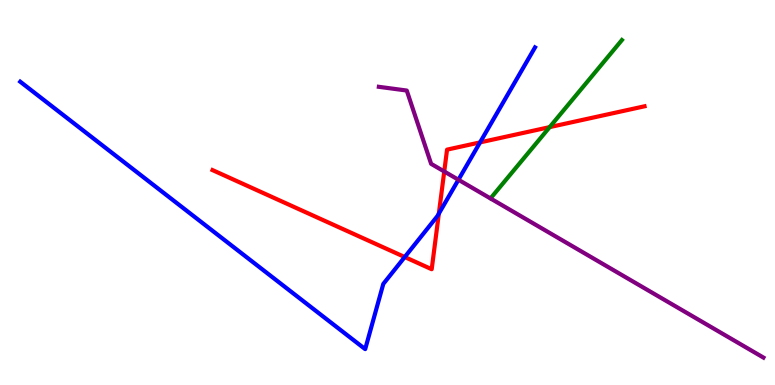[{'lines': ['blue', 'red'], 'intersections': [{'x': 5.22, 'y': 3.32}, {'x': 5.66, 'y': 4.45}, {'x': 6.19, 'y': 6.3}]}, {'lines': ['green', 'red'], 'intersections': [{'x': 7.09, 'y': 6.7}]}, {'lines': ['purple', 'red'], 'intersections': [{'x': 5.73, 'y': 5.55}]}, {'lines': ['blue', 'green'], 'intersections': []}, {'lines': ['blue', 'purple'], 'intersections': [{'x': 5.92, 'y': 5.33}]}, {'lines': ['green', 'purple'], 'intersections': []}]